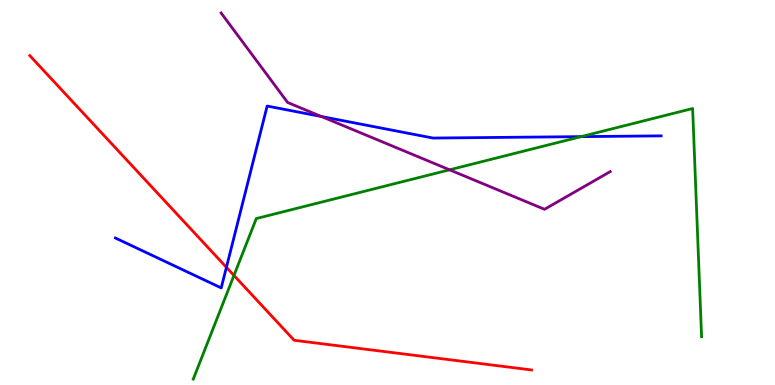[{'lines': ['blue', 'red'], 'intersections': [{'x': 2.92, 'y': 3.06}]}, {'lines': ['green', 'red'], 'intersections': [{'x': 3.02, 'y': 2.85}]}, {'lines': ['purple', 'red'], 'intersections': []}, {'lines': ['blue', 'green'], 'intersections': [{'x': 7.5, 'y': 6.45}]}, {'lines': ['blue', 'purple'], 'intersections': [{'x': 4.15, 'y': 6.97}]}, {'lines': ['green', 'purple'], 'intersections': [{'x': 5.8, 'y': 5.59}]}]